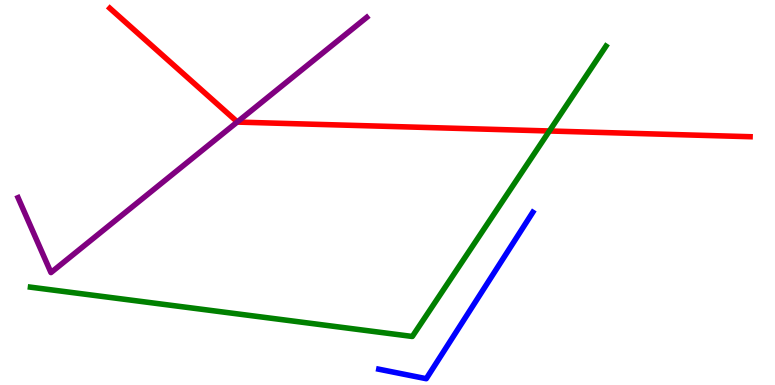[{'lines': ['blue', 'red'], 'intersections': []}, {'lines': ['green', 'red'], 'intersections': [{'x': 7.09, 'y': 6.6}]}, {'lines': ['purple', 'red'], 'intersections': [{'x': 3.06, 'y': 6.83}]}, {'lines': ['blue', 'green'], 'intersections': []}, {'lines': ['blue', 'purple'], 'intersections': []}, {'lines': ['green', 'purple'], 'intersections': []}]